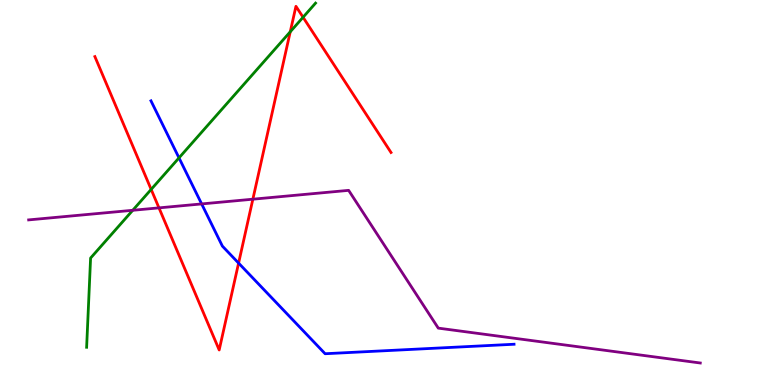[{'lines': ['blue', 'red'], 'intersections': [{'x': 3.08, 'y': 3.17}]}, {'lines': ['green', 'red'], 'intersections': [{'x': 1.95, 'y': 5.08}, {'x': 3.75, 'y': 9.17}, {'x': 3.91, 'y': 9.55}]}, {'lines': ['purple', 'red'], 'intersections': [{'x': 2.05, 'y': 4.6}, {'x': 3.26, 'y': 4.83}]}, {'lines': ['blue', 'green'], 'intersections': [{'x': 2.31, 'y': 5.9}]}, {'lines': ['blue', 'purple'], 'intersections': [{'x': 2.6, 'y': 4.7}]}, {'lines': ['green', 'purple'], 'intersections': [{'x': 1.71, 'y': 4.54}]}]